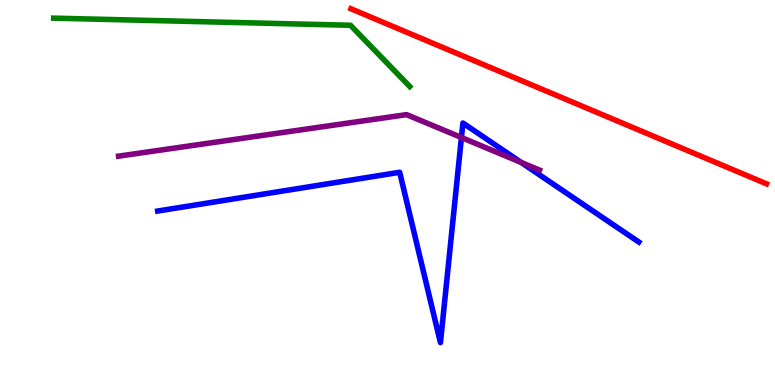[{'lines': ['blue', 'red'], 'intersections': []}, {'lines': ['green', 'red'], 'intersections': []}, {'lines': ['purple', 'red'], 'intersections': []}, {'lines': ['blue', 'green'], 'intersections': []}, {'lines': ['blue', 'purple'], 'intersections': [{'x': 5.95, 'y': 6.43}, {'x': 6.72, 'y': 5.78}]}, {'lines': ['green', 'purple'], 'intersections': []}]